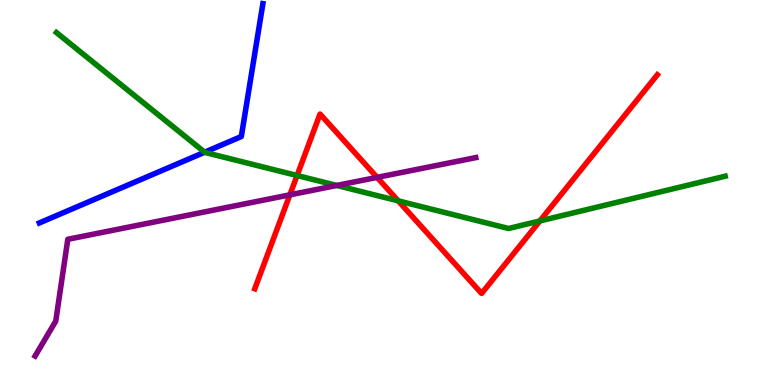[{'lines': ['blue', 'red'], 'intersections': []}, {'lines': ['green', 'red'], 'intersections': [{'x': 3.83, 'y': 5.44}, {'x': 5.14, 'y': 4.78}, {'x': 6.97, 'y': 4.26}]}, {'lines': ['purple', 'red'], 'intersections': [{'x': 3.74, 'y': 4.94}, {'x': 4.87, 'y': 5.39}]}, {'lines': ['blue', 'green'], 'intersections': [{'x': 2.64, 'y': 6.05}]}, {'lines': ['blue', 'purple'], 'intersections': []}, {'lines': ['green', 'purple'], 'intersections': [{'x': 4.35, 'y': 5.18}]}]